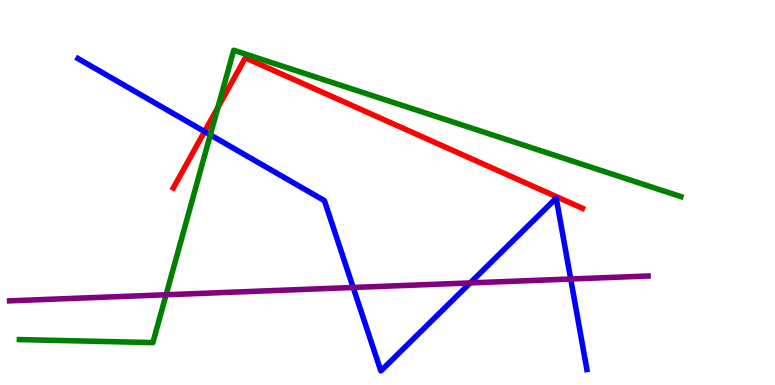[{'lines': ['blue', 'red'], 'intersections': [{'x': 2.64, 'y': 6.58}]}, {'lines': ['green', 'red'], 'intersections': [{'x': 2.81, 'y': 7.21}]}, {'lines': ['purple', 'red'], 'intersections': []}, {'lines': ['blue', 'green'], 'intersections': [{'x': 2.71, 'y': 6.5}]}, {'lines': ['blue', 'purple'], 'intersections': [{'x': 4.56, 'y': 2.53}, {'x': 6.07, 'y': 2.65}, {'x': 7.36, 'y': 2.75}]}, {'lines': ['green', 'purple'], 'intersections': [{'x': 2.14, 'y': 2.34}]}]